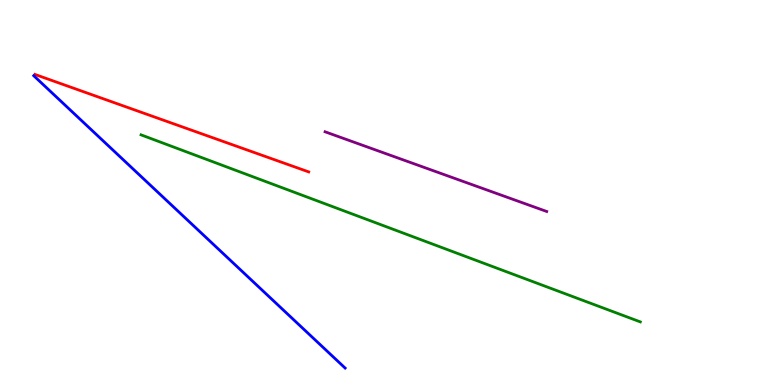[{'lines': ['blue', 'red'], 'intersections': []}, {'lines': ['green', 'red'], 'intersections': []}, {'lines': ['purple', 'red'], 'intersections': []}, {'lines': ['blue', 'green'], 'intersections': []}, {'lines': ['blue', 'purple'], 'intersections': []}, {'lines': ['green', 'purple'], 'intersections': []}]